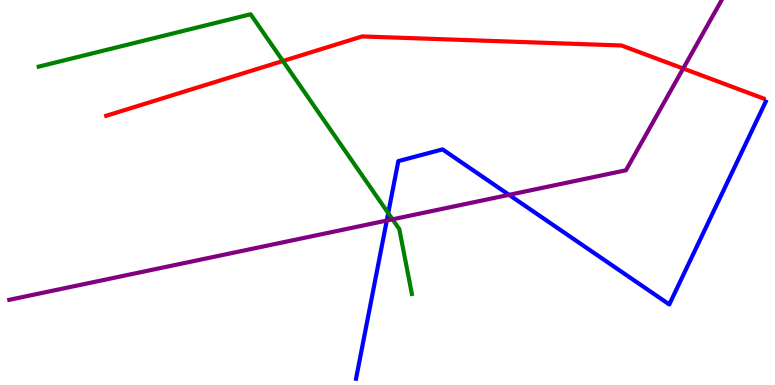[{'lines': ['blue', 'red'], 'intersections': []}, {'lines': ['green', 'red'], 'intersections': [{'x': 3.65, 'y': 8.42}]}, {'lines': ['purple', 'red'], 'intersections': [{'x': 8.82, 'y': 8.22}]}, {'lines': ['blue', 'green'], 'intersections': [{'x': 5.01, 'y': 4.46}]}, {'lines': ['blue', 'purple'], 'intersections': [{'x': 4.99, 'y': 4.27}, {'x': 6.57, 'y': 4.94}]}, {'lines': ['green', 'purple'], 'intersections': [{'x': 5.06, 'y': 4.3}]}]